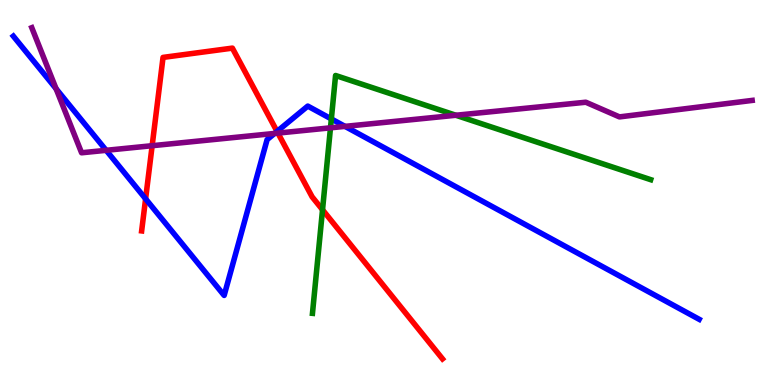[{'lines': ['blue', 'red'], 'intersections': [{'x': 1.88, 'y': 4.84}, {'x': 3.57, 'y': 6.59}]}, {'lines': ['green', 'red'], 'intersections': [{'x': 4.16, 'y': 4.55}]}, {'lines': ['purple', 'red'], 'intersections': [{'x': 1.96, 'y': 6.22}, {'x': 3.59, 'y': 6.54}]}, {'lines': ['blue', 'green'], 'intersections': [{'x': 4.28, 'y': 6.91}]}, {'lines': ['blue', 'purple'], 'intersections': [{'x': 0.724, 'y': 7.7}, {'x': 1.37, 'y': 6.1}, {'x': 3.54, 'y': 6.53}, {'x': 4.45, 'y': 6.72}]}, {'lines': ['green', 'purple'], 'intersections': [{'x': 4.26, 'y': 6.68}, {'x': 5.88, 'y': 7.01}]}]